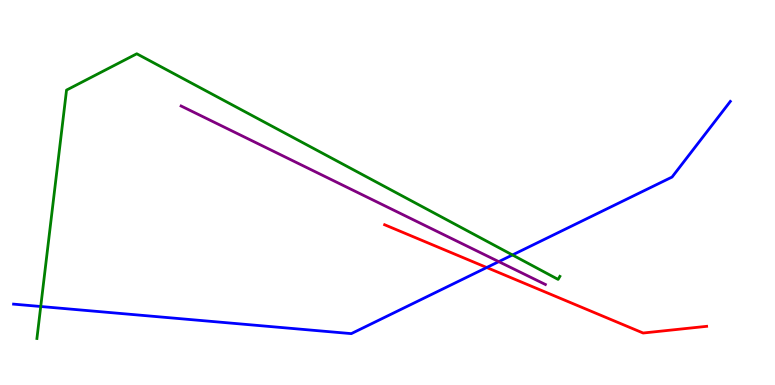[{'lines': ['blue', 'red'], 'intersections': [{'x': 6.28, 'y': 3.05}]}, {'lines': ['green', 'red'], 'intersections': []}, {'lines': ['purple', 'red'], 'intersections': []}, {'lines': ['blue', 'green'], 'intersections': [{'x': 0.526, 'y': 2.04}, {'x': 6.61, 'y': 3.38}]}, {'lines': ['blue', 'purple'], 'intersections': [{'x': 6.44, 'y': 3.2}]}, {'lines': ['green', 'purple'], 'intersections': []}]